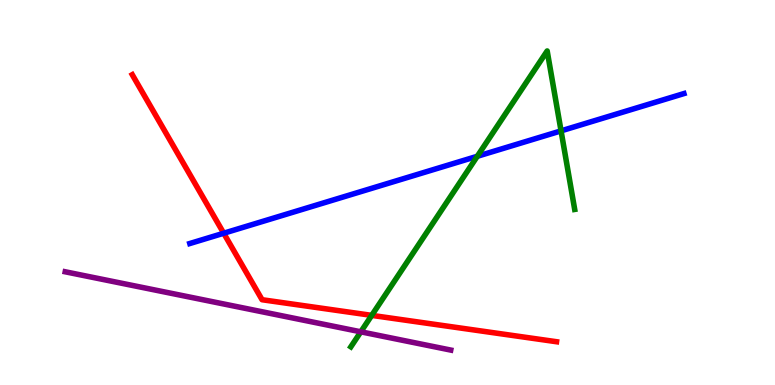[{'lines': ['blue', 'red'], 'intersections': [{'x': 2.89, 'y': 3.94}]}, {'lines': ['green', 'red'], 'intersections': [{'x': 4.8, 'y': 1.81}]}, {'lines': ['purple', 'red'], 'intersections': []}, {'lines': ['blue', 'green'], 'intersections': [{'x': 6.16, 'y': 5.94}, {'x': 7.24, 'y': 6.6}]}, {'lines': ['blue', 'purple'], 'intersections': []}, {'lines': ['green', 'purple'], 'intersections': [{'x': 4.66, 'y': 1.38}]}]